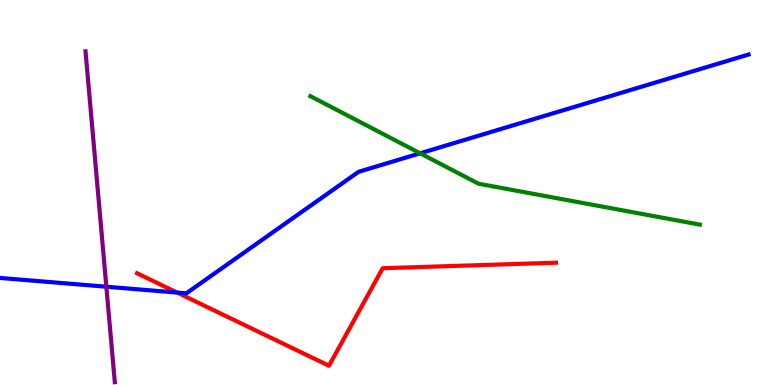[{'lines': ['blue', 'red'], 'intersections': [{'x': 2.29, 'y': 2.4}]}, {'lines': ['green', 'red'], 'intersections': []}, {'lines': ['purple', 'red'], 'intersections': []}, {'lines': ['blue', 'green'], 'intersections': [{'x': 5.42, 'y': 6.02}]}, {'lines': ['blue', 'purple'], 'intersections': [{'x': 1.37, 'y': 2.55}]}, {'lines': ['green', 'purple'], 'intersections': []}]